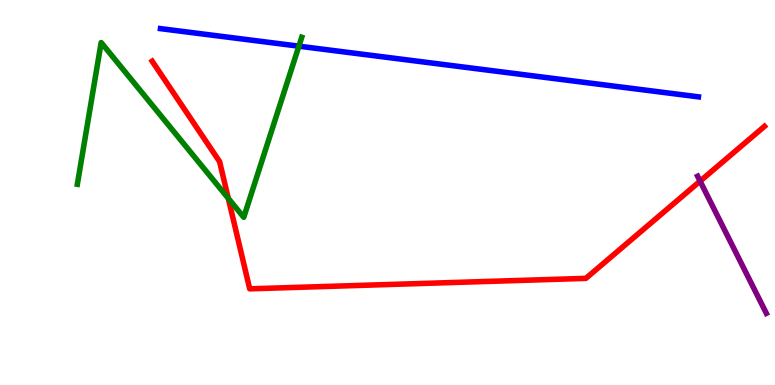[{'lines': ['blue', 'red'], 'intersections': []}, {'lines': ['green', 'red'], 'intersections': [{'x': 2.95, 'y': 4.85}]}, {'lines': ['purple', 'red'], 'intersections': [{'x': 9.03, 'y': 5.29}]}, {'lines': ['blue', 'green'], 'intersections': [{'x': 3.86, 'y': 8.8}]}, {'lines': ['blue', 'purple'], 'intersections': []}, {'lines': ['green', 'purple'], 'intersections': []}]